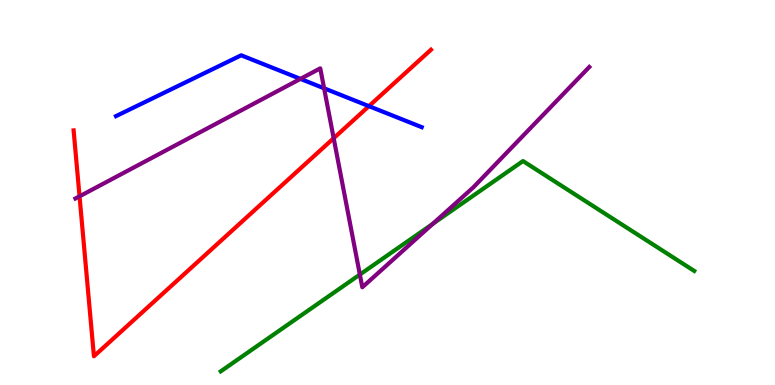[{'lines': ['blue', 'red'], 'intersections': [{'x': 4.76, 'y': 7.24}]}, {'lines': ['green', 'red'], 'intersections': []}, {'lines': ['purple', 'red'], 'intersections': [{'x': 1.03, 'y': 4.9}, {'x': 4.31, 'y': 6.41}]}, {'lines': ['blue', 'green'], 'intersections': []}, {'lines': ['blue', 'purple'], 'intersections': [{'x': 3.88, 'y': 7.95}, {'x': 4.18, 'y': 7.71}]}, {'lines': ['green', 'purple'], 'intersections': [{'x': 4.64, 'y': 2.87}, {'x': 5.59, 'y': 4.19}]}]